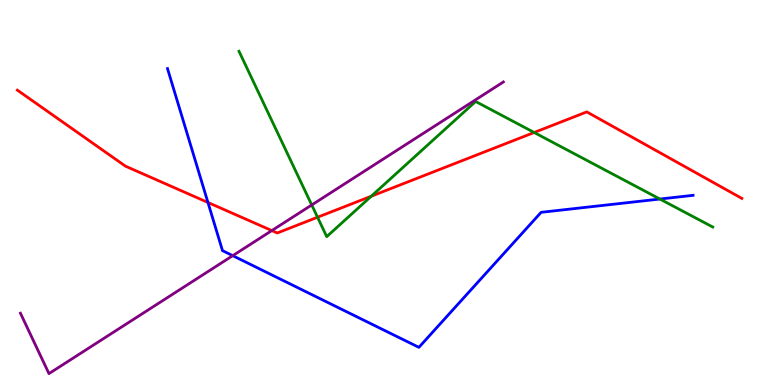[{'lines': ['blue', 'red'], 'intersections': [{'x': 2.68, 'y': 4.74}]}, {'lines': ['green', 'red'], 'intersections': [{'x': 4.1, 'y': 4.36}, {'x': 4.79, 'y': 4.9}, {'x': 6.89, 'y': 6.56}]}, {'lines': ['purple', 'red'], 'intersections': [{'x': 3.51, 'y': 4.01}]}, {'lines': ['blue', 'green'], 'intersections': [{'x': 8.51, 'y': 4.83}]}, {'lines': ['blue', 'purple'], 'intersections': [{'x': 3.0, 'y': 3.36}]}, {'lines': ['green', 'purple'], 'intersections': [{'x': 4.02, 'y': 4.68}]}]